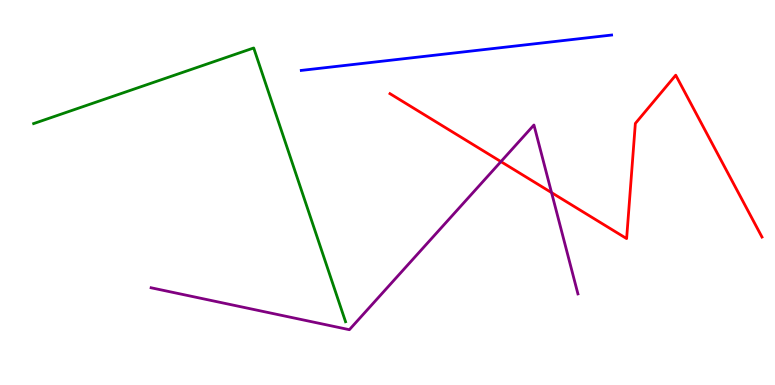[{'lines': ['blue', 'red'], 'intersections': []}, {'lines': ['green', 'red'], 'intersections': []}, {'lines': ['purple', 'red'], 'intersections': [{'x': 6.46, 'y': 5.8}, {'x': 7.12, 'y': 5.0}]}, {'lines': ['blue', 'green'], 'intersections': []}, {'lines': ['blue', 'purple'], 'intersections': []}, {'lines': ['green', 'purple'], 'intersections': []}]